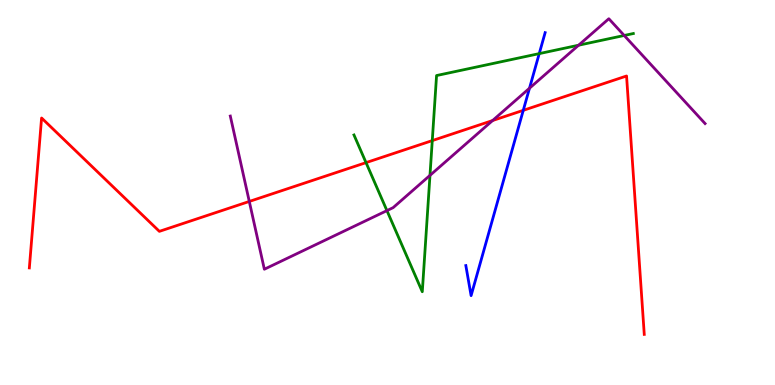[{'lines': ['blue', 'red'], 'intersections': [{'x': 6.75, 'y': 7.13}]}, {'lines': ['green', 'red'], 'intersections': [{'x': 4.72, 'y': 5.78}, {'x': 5.58, 'y': 6.35}]}, {'lines': ['purple', 'red'], 'intersections': [{'x': 3.22, 'y': 4.77}, {'x': 6.36, 'y': 6.87}]}, {'lines': ['blue', 'green'], 'intersections': [{'x': 6.96, 'y': 8.61}]}, {'lines': ['blue', 'purple'], 'intersections': [{'x': 6.83, 'y': 7.71}]}, {'lines': ['green', 'purple'], 'intersections': [{'x': 4.99, 'y': 4.53}, {'x': 5.55, 'y': 5.44}, {'x': 7.47, 'y': 8.83}, {'x': 8.05, 'y': 9.08}]}]